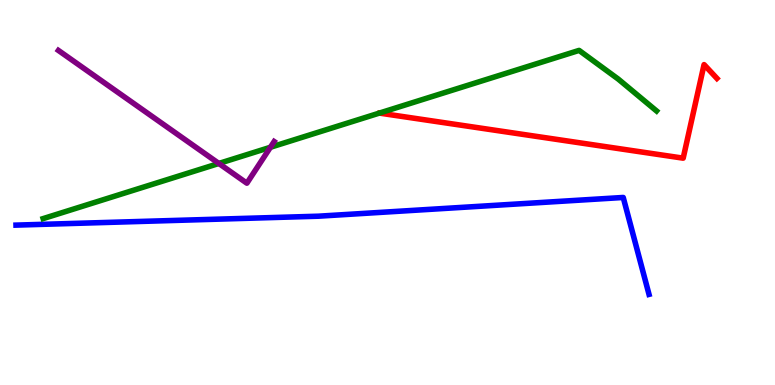[{'lines': ['blue', 'red'], 'intersections': []}, {'lines': ['green', 'red'], 'intersections': []}, {'lines': ['purple', 'red'], 'intersections': []}, {'lines': ['blue', 'green'], 'intersections': []}, {'lines': ['blue', 'purple'], 'intersections': []}, {'lines': ['green', 'purple'], 'intersections': [{'x': 2.82, 'y': 5.75}, {'x': 3.49, 'y': 6.17}]}]